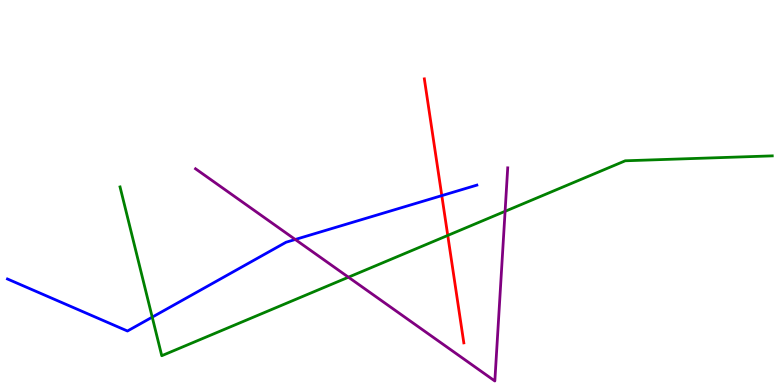[{'lines': ['blue', 'red'], 'intersections': [{'x': 5.7, 'y': 4.92}]}, {'lines': ['green', 'red'], 'intersections': [{'x': 5.78, 'y': 3.88}]}, {'lines': ['purple', 'red'], 'intersections': []}, {'lines': ['blue', 'green'], 'intersections': [{'x': 1.96, 'y': 1.76}]}, {'lines': ['blue', 'purple'], 'intersections': [{'x': 3.81, 'y': 3.78}]}, {'lines': ['green', 'purple'], 'intersections': [{'x': 4.5, 'y': 2.8}, {'x': 6.52, 'y': 4.51}]}]